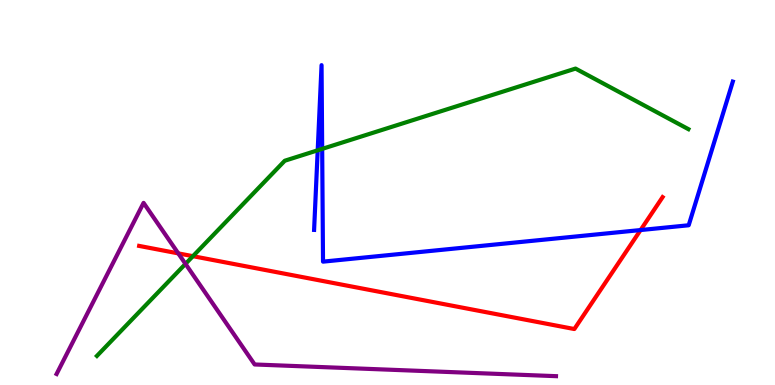[{'lines': ['blue', 'red'], 'intersections': [{'x': 8.27, 'y': 4.02}]}, {'lines': ['green', 'red'], 'intersections': [{'x': 2.49, 'y': 3.35}]}, {'lines': ['purple', 'red'], 'intersections': [{'x': 2.3, 'y': 3.42}]}, {'lines': ['blue', 'green'], 'intersections': [{'x': 4.1, 'y': 6.1}, {'x': 4.16, 'y': 6.13}]}, {'lines': ['blue', 'purple'], 'intersections': []}, {'lines': ['green', 'purple'], 'intersections': [{'x': 2.39, 'y': 3.15}]}]